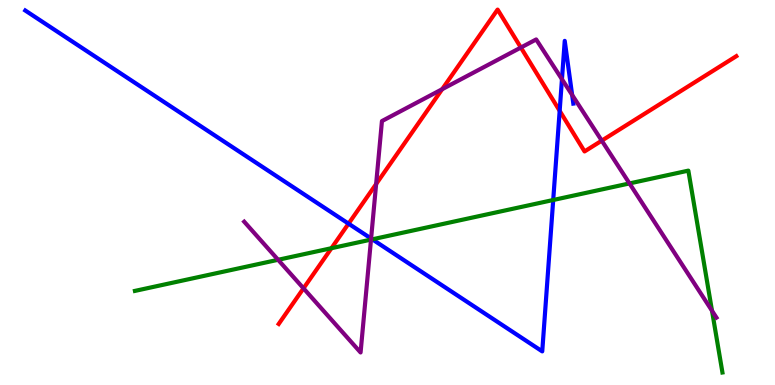[{'lines': ['blue', 'red'], 'intersections': [{'x': 4.5, 'y': 4.19}, {'x': 7.22, 'y': 7.12}]}, {'lines': ['green', 'red'], 'intersections': [{'x': 4.28, 'y': 3.55}]}, {'lines': ['purple', 'red'], 'intersections': [{'x': 3.92, 'y': 2.51}, {'x': 4.85, 'y': 5.22}, {'x': 5.71, 'y': 7.68}, {'x': 6.72, 'y': 8.77}, {'x': 7.76, 'y': 6.35}]}, {'lines': ['blue', 'green'], 'intersections': [{'x': 4.8, 'y': 3.78}, {'x': 7.14, 'y': 4.81}]}, {'lines': ['blue', 'purple'], 'intersections': [{'x': 4.79, 'y': 3.8}, {'x': 7.25, 'y': 7.94}, {'x': 7.38, 'y': 7.53}]}, {'lines': ['green', 'purple'], 'intersections': [{'x': 3.59, 'y': 3.25}, {'x': 4.79, 'y': 3.78}, {'x': 8.12, 'y': 5.24}, {'x': 9.19, 'y': 1.93}]}]